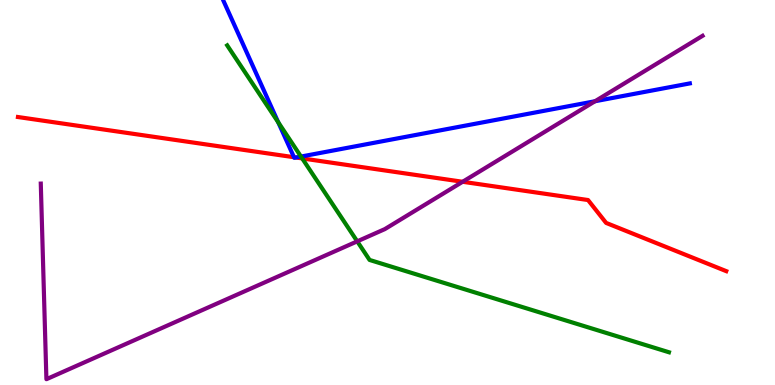[{'lines': ['blue', 'red'], 'intersections': [{'x': 3.79, 'y': 5.92}, {'x': 3.82, 'y': 5.91}]}, {'lines': ['green', 'red'], 'intersections': [{'x': 3.9, 'y': 5.89}]}, {'lines': ['purple', 'red'], 'intersections': [{'x': 5.97, 'y': 5.28}]}, {'lines': ['blue', 'green'], 'intersections': [{'x': 3.59, 'y': 6.82}, {'x': 3.88, 'y': 5.93}]}, {'lines': ['blue', 'purple'], 'intersections': [{'x': 7.68, 'y': 7.37}]}, {'lines': ['green', 'purple'], 'intersections': [{'x': 4.61, 'y': 3.73}]}]